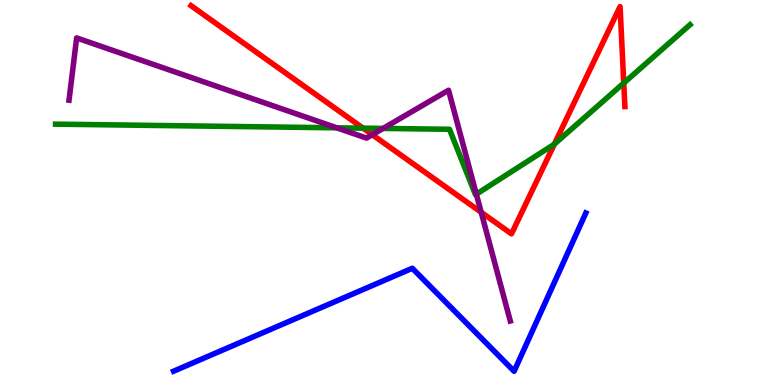[{'lines': ['blue', 'red'], 'intersections': []}, {'lines': ['green', 'red'], 'intersections': [{'x': 4.68, 'y': 6.67}, {'x': 7.15, 'y': 6.26}, {'x': 8.05, 'y': 7.84}]}, {'lines': ['purple', 'red'], 'intersections': [{'x': 4.8, 'y': 6.5}, {'x': 6.21, 'y': 4.49}]}, {'lines': ['blue', 'green'], 'intersections': []}, {'lines': ['blue', 'purple'], 'intersections': []}, {'lines': ['green', 'purple'], 'intersections': [{'x': 4.35, 'y': 6.68}, {'x': 4.94, 'y': 6.66}, {'x': 6.15, 'y': 4.96}]}]